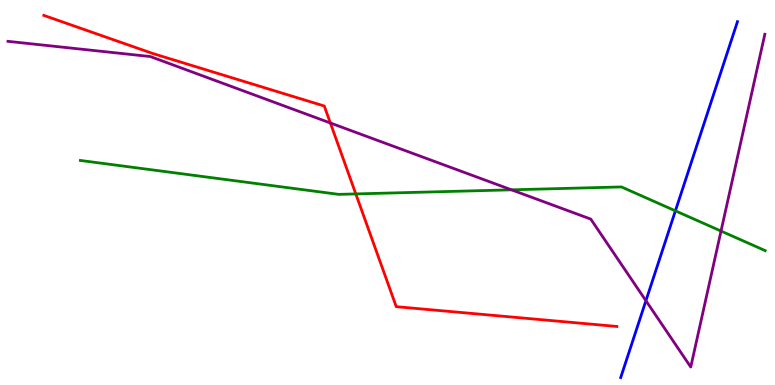[{'lines': ['blue', 'red'], 'intersections': []}, {'lines': ['green', 'red'], 'intersections': [{'x': 4.59, 'y': 4.96}]}, {'lines': ['purple', 'red'], 'intersections': [{'x': 4.26, 'y': 6.81}]}, {'lines': ['blue', 'green'], 'intersections': [{'x': 8.71, 'y': 4.52}]}, {'lines': ['blue', 'purple'], 'intersections': [{'x': 8.33, 'y': 2.19}]}, {'lines': ['green', 'purple'], 'intersections': [{'x': 6.6, 'y': 5.07}, {'x': 9.3, 'y': 4.0}]}]